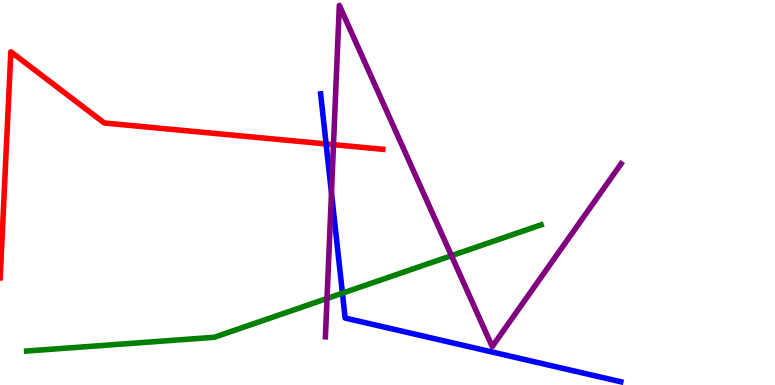[{'lines': ['blue', 'red'], 'intersections': [{'x': 4.21, 'y': 6.26}]}, {'lines': ['green', 'red'], 'intersections': []}, {'lines': ['purple', 'red'], 'intersections': [{'x': 4.3, 'y': 6.24}]}, {'lines': ['blue', 'green'], 'intersections': [{'x': 4.42, 'y': 2.38}]}, {'lines': ['blue', 'purple'], 'intersections': [{'x': 4.28, 'y': 4.99}]}, {'lines': ['green', 'purple'], 'intersections': [{'x': 4.22, 'y': 2.25}, {'x': 5.83, 'y': 3.36}]}]